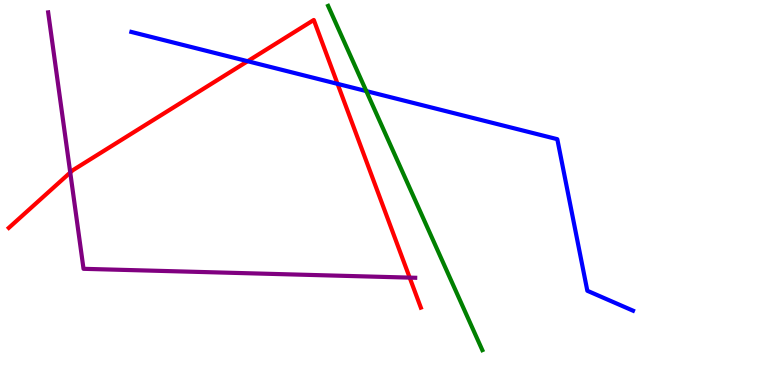[{'lines': ['blue', 'red'], 'intersections': [{'x': 3.2, 'y': 8.41}, {'x': 4.36, 'y': 7.82}]}, {'lines': ['green', 'red'], 'intersections': []}, {'lines': ['purple', 'red'], 'intersections': [{'x': 0.906, 'y': 5.52}, {'x': 5.29, 'y': 2.79}]}, {'lines': ['blue', 'green'], 'intersections': [{'x': 4.73, 'y': 7.63}]}, {'lines': ['blue', 'purple'], 'intersections': []}, {'lines': ['green', 'purple'], 'intersections': []}]